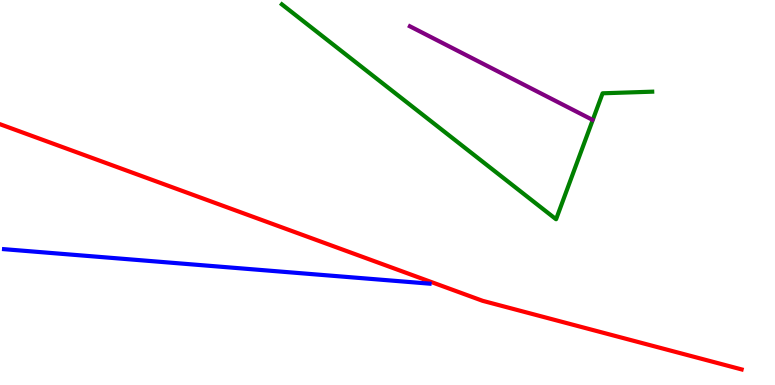[{'lines': ['blue', 'red'], 'intersections': []}, {'lines': ['green', 'red'], 'intersections': []}, {'lines': ['purple', 'red'], 'intersections': []}, {'lines': ['blue', 'green'], 'intersections': []}, {'lines': ['blue', 'purple'], 'intersections': []}, {'lines': ['green', 'purple'], 'intersections': []}]